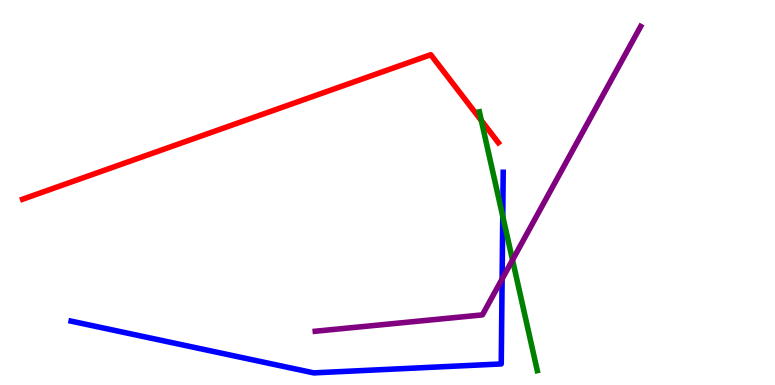[{'lines': ['blue', 'red'], 'intersections': []}, {'lines': ['green', 'red'], 'intersections': [{'x': 6.21, 'y': 6.87}]}, {'lines': ['purple', 'red'], 'intersections': []}, {'lines': ['blue', 'green'], 'intersections': [{'x': 6.49, 'y': 4.38}]}, {'lines': ['blue', 'purple'], 'intersections': [{'x': 6.48, 'y': 2.75}]}, {'lines': ['green', 'purple'], 'intersections': [{'x': 6.61, 'y': 3.25}]}]